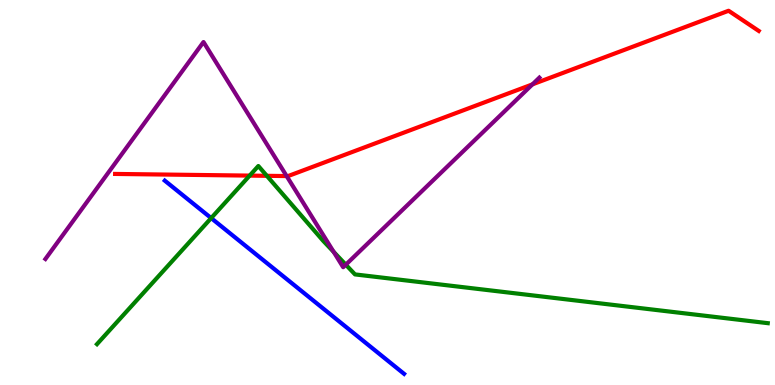[{'lines': ['blue', 'red'], 'intersections': []}, {'lines': ['green', 'red'], 'intersections': [{'x': 3.22, 'y': 5.44}, {'x': 3.44, 'y': 5.43}]}, {'lines': ['purple', 'red'], 'intersections': [{'x': 3.7, 'y': 5.43}, {'x': 6.87, 'y': 7.81}]}, {'lines': ['blue', 'green'], 'intersections': [{'x': 2.72, 'y': 4.34}]}, {'lines': ['blue', 'purple'], 'intersections': []}, {'lines': ['green', 'purple'], 'intersections': [{'x': 4.31, 'y': 3.46}, {'x': 4.46, 'y': 3.12}]}]